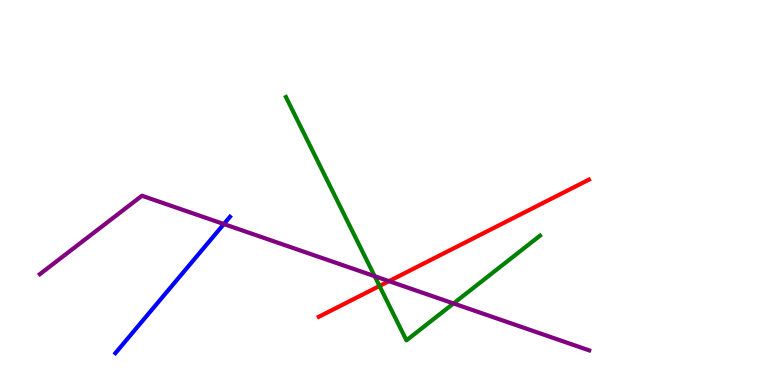[{'lines': ['blue', 'red'], 'intersections': []}, {'lines': ['green', 'red'], 'intersections': [{'x': 4.9, 'y': 2.57}]}, {'lines': ['purple', 'red'], 'intersections': [{'x': 5.02, 'y': 2.7}]}, {'lines': ['blue', 'green'], 'intersections': []}, {'lines': ['blue', 'purple'], 'intersections': [{'x': 2.89, 'y': 4.18}]}, {'lines': ['green', 'purple'], 'intersections': [{'x': 4.83, 'y': 2.83}, {'x': 5.85, 'y': 2.12}]}]